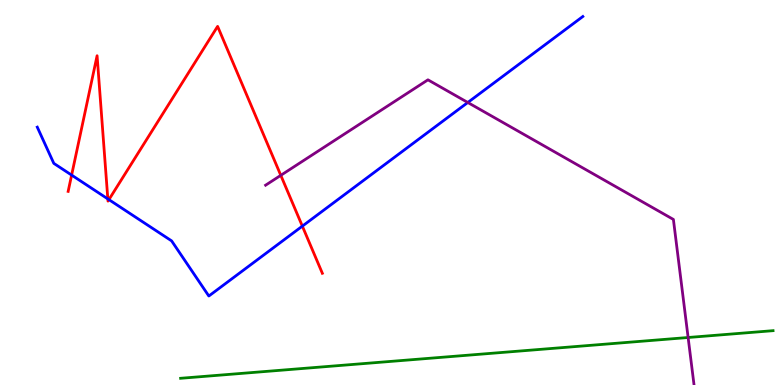[{'lines': ['blue', 'red'], 'intersections': [{'x': 0.924, 'y': 5.45}, {'x': 1.39, 'y': 4.83}, {'x': 1.41, 'y': 4.81}, {'x': 3.9, 'y': 4.13}]}, {'lines': ['green', 'red'], 'intersections': []}, {'lines': ['purple', 'red'], 'intersections': [{'x': 3.62, 'y': 5.45}]}, {'lines': ['blue', 'green'], 'intersections': []}, {'lines': ['blue', 'purple'], 'intersections': [{'x': 6.04, 'y': 7.34}]}, {'lines': ['green', 'purple'], 'intersections': [{'x': 8.88, 'y': 1.23}]}]